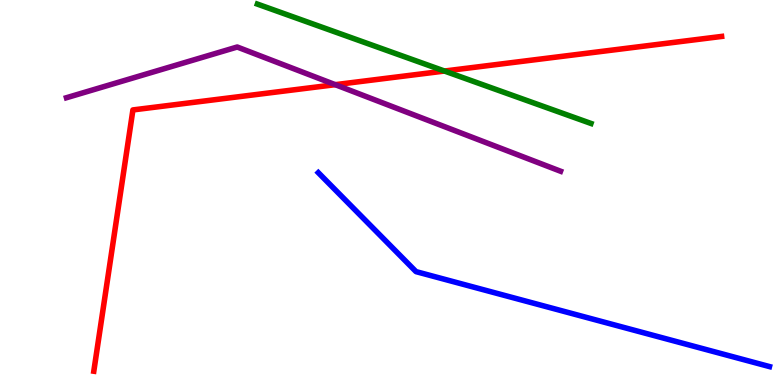[{'lines': ['blue', 'red'], 'intersections': []}, {'lines': ['green', 'red'], 'intersections': [{'x': 5.74, 'y': 8.15}]}, {'lines': ['purple', 'red'], 'intersections': [{'x': 4.33, 'y': 7.8}]}, {'lines': ['blue', 'green'], 'intersections': []}, {'lines': ['blue', 'purple'], 'intersections': []}, {'lines': ['green', 'purple'], 'intersections': []}]